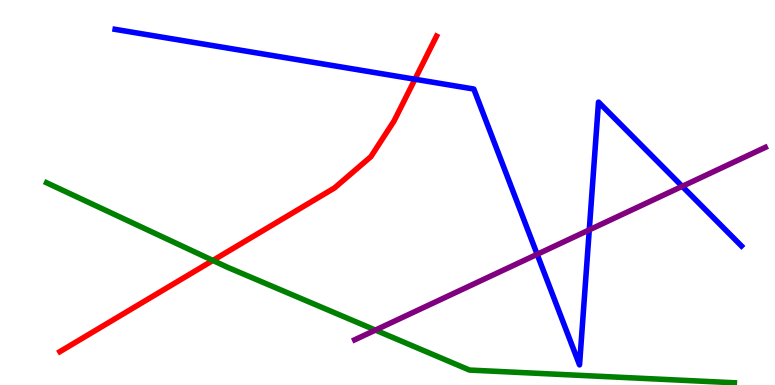[{'lines': ['blue', 'red'], 'intersections': [{'x': 5.35, 'y': 7.94}]}, {'lines': ['green', 'red'], 'intersections': [{'x': 2.75, 'y': 3.24}]}, {'lines': ['purple', 'red'], 'intersections': []}, {'lines': ['blue', 'green'], 'intersections': []}, {'lines': ['blue', 'purple'], 'intersections': [{'x': 6.93, 'y': 3.39}, {'x': 7.6, 'y': 4.03}, {'x': 8.8, 'y': 5.16}]}, {'lines': ['green', 'purple'], 'intersections': [{'x': 4.84, 'y': 1.43}]}]